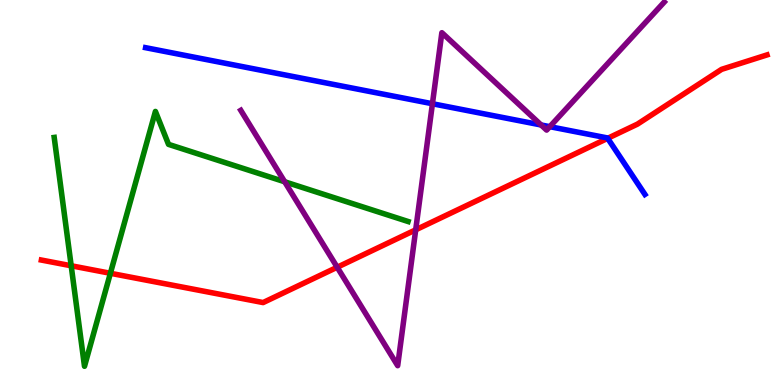[{'lines': ['blue', 'red'], 'intersections': [{'x': 7.84, 'y': 6.41}]}, {'lines': ['green', 'red'], 'intersections': [{'x': 0.919, 'y': 3.1}, {'x': 1.42, 'y': 2.9}]}, {'lines': ['purple', 'red'], 'intersections': [{'x': 4.35, 'y': 3.06}, {'x': 5.36, 'y': 4.03}]}, {'lines': ['blue', 'green'], 'intersections': []}, {'lines': ['blue', 'purple'], 'intersections': [{'x': 5.58, 'y': 7.31}, {'x': 6.98, 'y': 6.75}, {'x': 7.09, 'y': 6.71}]}, {'lines': ['green', 'purple'], 'intersections': [{'x': 3.67, 'y': 5.28}]}]